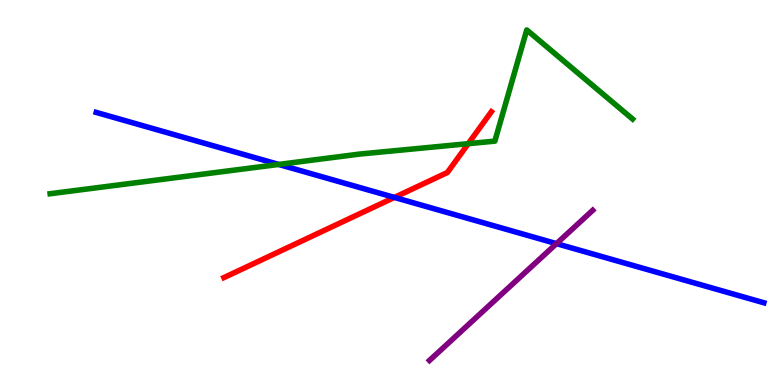[{'lines': ['blue', 'red'], 'intersections': [{'x': 5.09, 'y': 4.87}]}, {'lines': ['green', 'red'], 'intersections': [{'x': 6.04, 'y': 6.27}]}, {'lines': ['purple', 'red'], 'intersections': []}, {'lines': ['blue', 'green'], 'intersections': [{'x': 3.6, 'y': 5.73}]}, {'lines': ['blue', 'purple'], 'intersections': [{'x': 7.18, 'y': 3.67}]}, {'lines': ['green', 'purple'], 'intersections': []}]